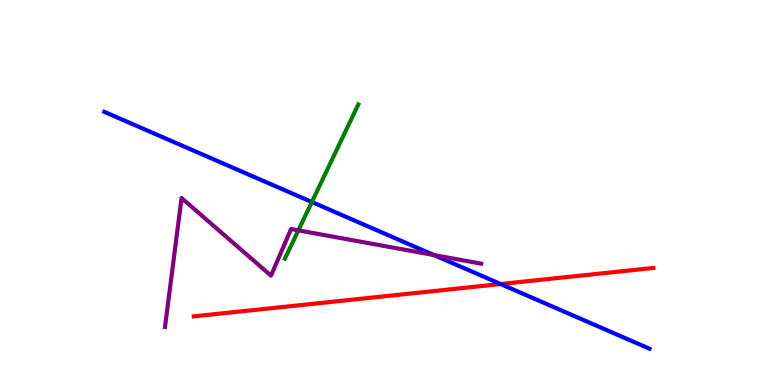[{'lines': ['blue', 'red'], 'intersections': [{'x': 6.46, 'y': 2.62}]}, {'lines': ['green', 'red'], 'intersections': []}, {'lines': ['purple', 'red'], 'intersections': []}, {'lines': ['blue', 'green'], 'intersections': [{'x': 4.02, 'y': 4.75}]}, {'lines': ['blue', 'purple'], 'intersections': [{'x': 5.6, 'y': 3.38}]}, {'lines': ['green', 'purple'], 'intersections': [{'x': 3.85, 'y': 4.02}]}]